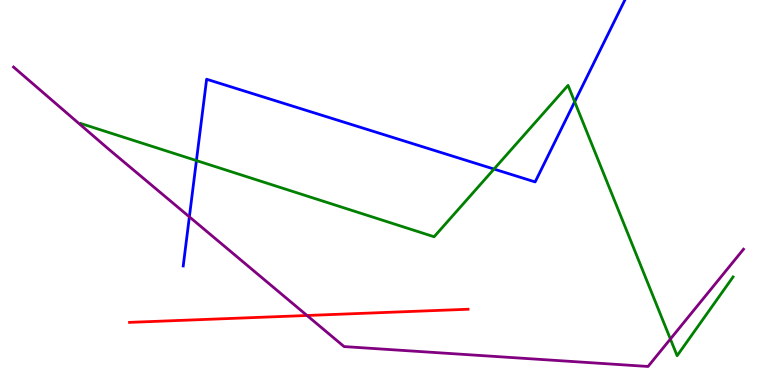[{'lines': ['blue', 'red'], 'intersections': []}, {'lines': ['green', 'red'], 'intersections': []}, {'lines': ['purple', 'red'], 'intersections': [{'x': 3.96, 'y': 1.81}]}, {'lines': ['blue', 'green'], 'intersections': [{'x': 2.53, 'y': 5.83}, {'x': 6.37, 'y': 5.61}, {'x': 7.42, 'y': 7.36}]}, {'lines': ['blue', 'purple'], 'intersections': [{'x': 2.44, 'y': 4.37}]}, {'lines': ['green', 'purple'], 'intersections': [{'x': 8.65, 'y': 1.19}]}]